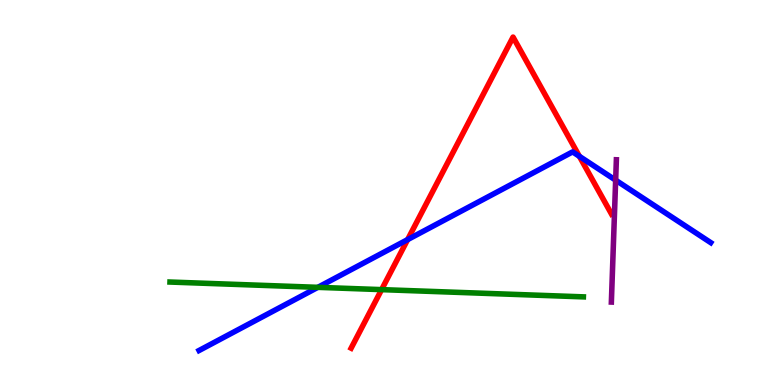[{'lines': ['blue', 'red'], 'intersections': [{'x': 5.26, 'y': 3.78}, {'x': 7.48, 'y': 5.94}]}, {'lines': ['green', 'red'], 'intersections': [{'x': 4.92, 'y': 2.48}]}, {'lines': ['purple', 'red'], 'intersections': []}, {'lines': ['blue', 'green'], 'intersections': [{'x': 4.1, 'y': 2.54}]}, {'lines': ['blue', 'purple'], 'intersections': [{'x': 7.94, 'y': 5.32}]}, {'lines': ['green', 'purple'], 'intersections': []}]